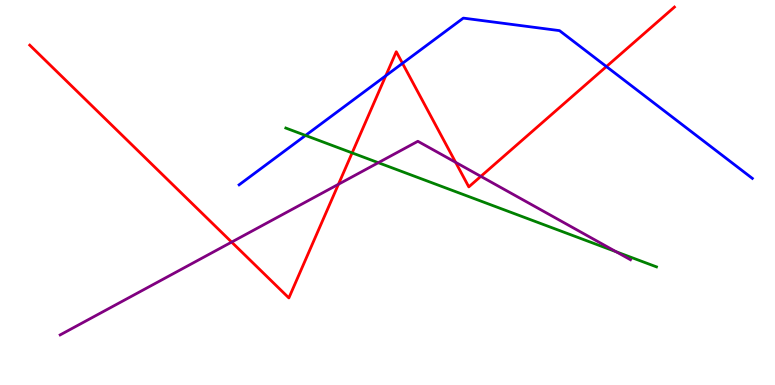[{'lines': ['blue', 'red'], 'intersections': [{'x': 4.98, 'y': 8.03}, {'x': 5.19, 'y': 8.36}, {'x': 7.82, 'y': 8.27}]}, {'lines': ['green', 'red'], 'intersections': [{'x': 4.54, 'y': 6.03}]}, {'lines': ['purple', 'red'], 'intersections': [{'x': 2.99, 'y': 3.71}, {'x': 4.37, 'y': 5.21}, {'x': 5.88, 'y': 5.78}, {'x': 6.2, 'y': 5.42}]}, {'lines': ['blue', 'green'], 'intersections': [{'x': 3.94, 'y': 6.48}]}, {'lines': ['blue', 'purple'], 'intersections': []}, {'lines': ['green', 'purple'], 'intersections': [{'x': 4.88, 'y': 5.77}, {'x': 7.95, 'y': 3.46}]}]